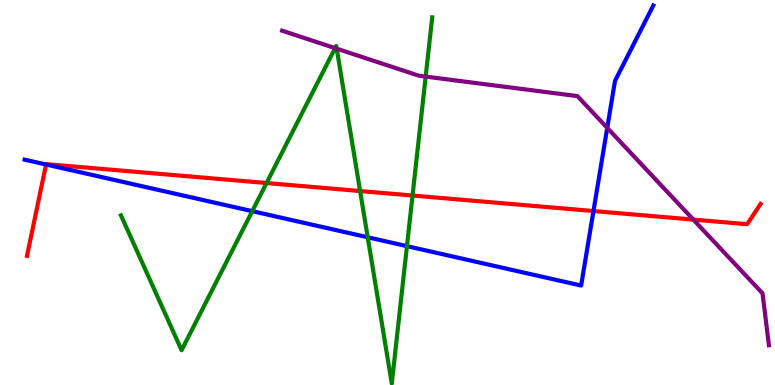[{'lines': ['blue', 'red'], 'intersections': [{'x': 0.594, 'y': 5.73}, {'x': 7.66, 'y': 4.52}]}, {'lines': ['green', 'red'], 'intersections': [{'x': 3.44, 'y': 5.25}, {'x': 4.65, 'y': 5.04}, {'x': 5.32, 'y': 4.92}]}, {'lines': ['purple', 'red'], 'intersections': [{'x': 8.95, 'y': 4.3}]}, {'lines': ['blue', 'green'], 'intersections': [{'x': 3.25, 'y': 4.52}, {'x': 4.74, 'y': 3.84}, {'x': 5.25, 'y': 3.61}]}, {'lines': ['blue', 'purple'], 'intersections': [{'x': 7.84, 'y': 6.68}]}, {'lines': ['green', 'purple'], 'intersections': [{'x': 4.32, 'y': 8.75}, {'x': 4.34, 'y': 8.74}, {'x': 5.49, 'y': 8.01}]}]